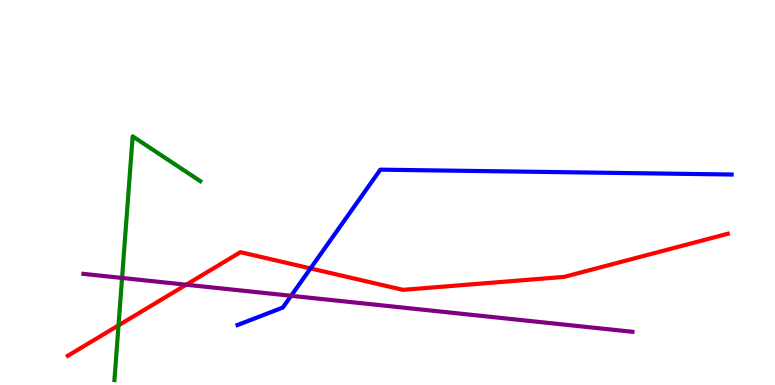[{'lines': ['blue', 'red'], 'intersections': [{'x': 4.01, 'y': 3.03}]}, {'lines': ['green', 'red'], 'intersections': [{'x': 1.53, 'y': 1.55}]}, {'lines': ['purple', 'red'], 'intersections': [{'x': 2.4, 'y': 2.6}]}, {'lines': ['blue', 'green'], 'intersections': []}, {'lines': ['blue', 'purple'], 'intersections': [{'x': 3.76, 'y': 2.32}]}, {'lines': ['green', 'purple'], 'intersections': [{'x': 1.58, 'y': 2.78}]}]